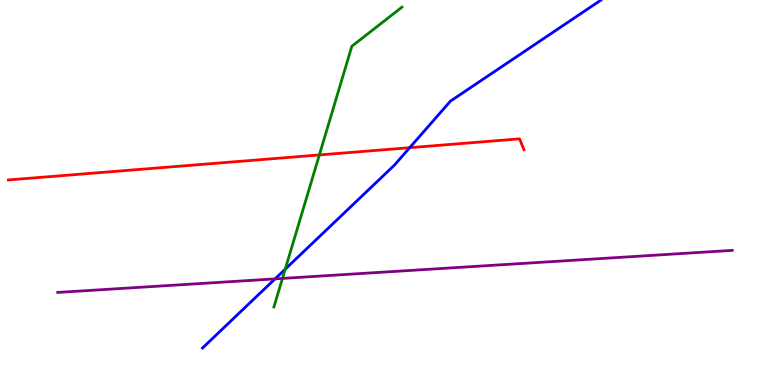[{'lines': ['blue', 'red'], 'intersections': [{'x': 5.29, 'y': 6.16}]}, {'lines': ['green', 'red'], 'intersections': [{'x': 4.12, 'y': 5.98}]}, {'lines': ['purple', 'red'], 'intersections': []}, {'lines': ['blue', 'green'], 'intersections': [{'x': 3.68, 'y': 3.01}]}, {'lines': ['blue', 'purple'], 'intersections': [{'x': 3.55, 'y': 2.76}]}, {'lines': ['green', 'purple'], 'intersections': [{'x': 3.64, 'y': 2.77}]}]